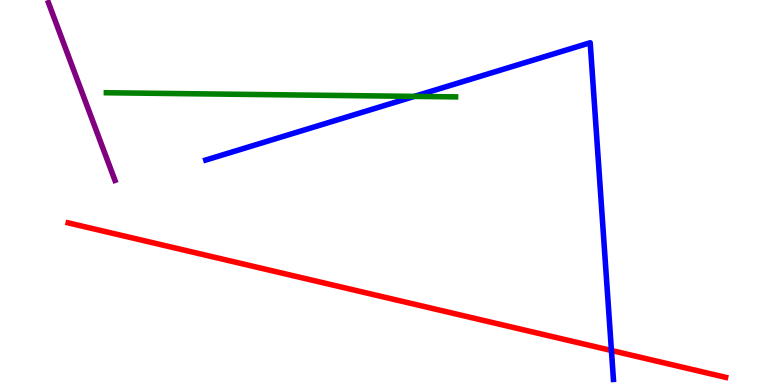[{'lines': ['blue', 'red'], 'intersections': [{'x': 7.89, 'y': 0.896}]}, {'lines': ['green', 'red'], 'intersections': []}, {'lines': ['purple', 'red'], 'intersections': []}, {'lines': ['blue', 'green'], 'intersections': [{'x': 5.35, 'y': 7.5}]}, {'lines': ['blue', 'purple'], 'intersections': []}, {'lines': ['green', 'purple'], 'intersections': []}]